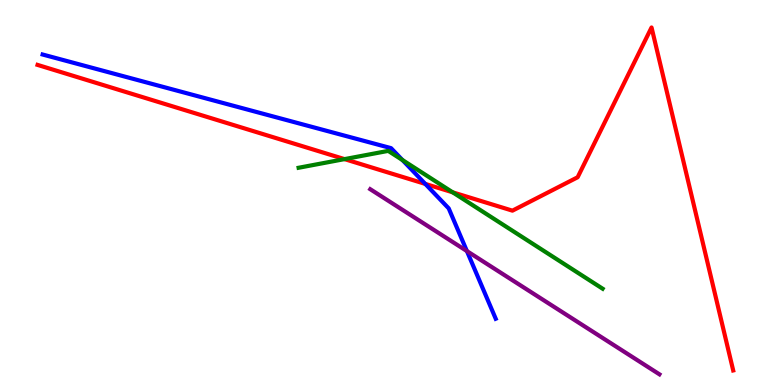[{'lines': ['blue', 'red'], 'intersections': [{'x': 5.49, 'y': 5.22}]}, {'lines': ['green', 'red'], 'intersections': [{'x': 4.45, 'y': 5.87}, {'x': 5.84, 'y': 5.0}]}, {'lines': ['purple', 'red'], 'intersections': []}, {'lines': ['blue', 'green'], 'intersections': [{'x': 5.19, 'y': 5.84}]}, {'lines': ['blue', 'purple'], 'intersections': [{'x': 6.02, 'y': 3.48}]}, {'lines': ['green', 'purple'], 'intersections': []}]